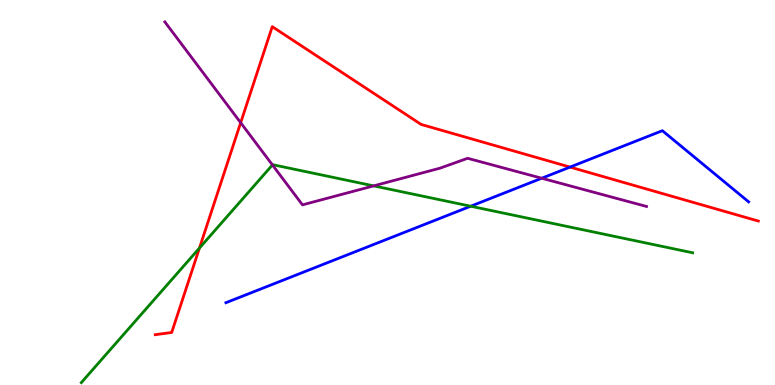[{'lines': ['blue', 'red'], 'intersections': [{'x': 7.36, 'y': 5.66}]}, {'lines': ['green', 'red'], 'intersections': [{'x': 2.57, 'y': 3.56}]}, {'lines': ['purple', 'red'], 'intersections': [{'x': 3.11, 'y': 6.81}]}, {'lines': ['blue', 'green'], 'intersections': [{'x': 6.07, 'y': 4.64}]}, {'lines': ['blue', 'purple'], 'intersections': [{'x': 6.99, 'y': 5.37}]}, {'lines': ['green', 'purple'], 'intersections': [{'x': 3.52, 'y': 5.72}, {'x': 4.82, 'y': 5.17}]}]